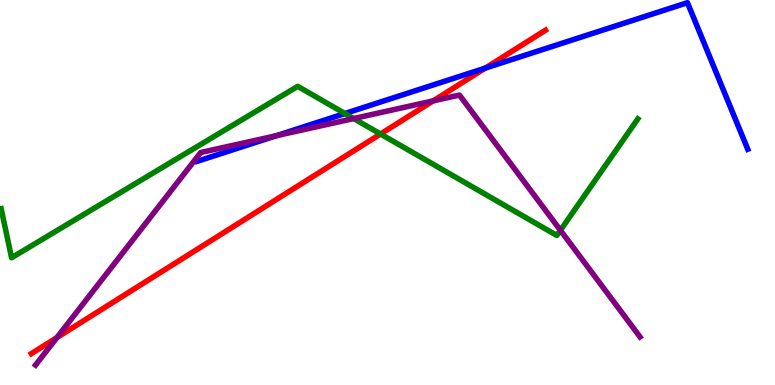[{'lines': ['blue', 'red'], 'intersections': [{'x': 6.26, 'y': 8.23}]}, {'lines': ['green', 'red'], 'intersections': [{'x': 4.91, 'y': 6.52}]}, {'lines': ['purple', 'red'], 'intersections': [{'x': 0.735, 'y': 1.23}, {'x': 5.59, 'y': 7.38}]}, {'lines': ['blue', 'green'], 'intersections': [{'x': 4.45, 'y': 7.05}]}, {'lines': ['blue', 'purple'], 'intersections': [{'x': 3.57, 'y': 6.47}]}, {'lines': ['green', 'purple'], 'intersections': [{'x': 4.56, 'y': 6.92}, {'x': 7.23, 'y': 4.02}]}]